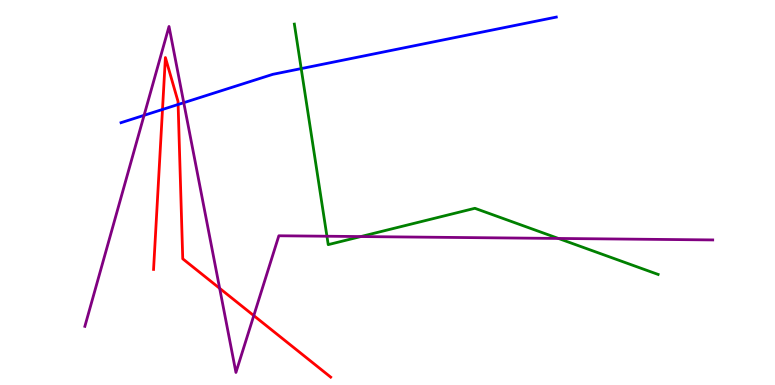[{'lines': ['blue', 'red'], 'intersections': [{'x': 2.1, 'y': 7.16}, {'x': 2.3, 'y': 7.29}]}, {'lines': ['green', 'red'], 'intersections': []}, {'lines': ['purple', 'red'], 'intersections': [{'x': 2.83, 'y': 2.51}, {'x': 3.27, 'y': 1.8}]}, {'lines': ['blue', 'green'], 'intersections': [{'x': 3.89, 'y': 8.22}]}, {'lines': ['blue', 'purple'], 'intersections': [{'x': 1.86, 'y': 7.0}, {'x': 2.37, 'y': 7.33}]}, {'lines': ['green', 'purple'], 'intersections': [{'x': 4.22, 'y': 3.86}, {'x': 4.66, 'y': 3.86}, {'x': 7.21, 'y': 3.81}]}]